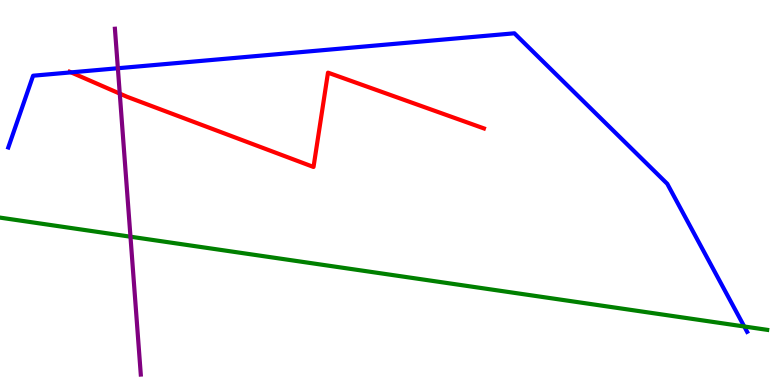[{'lines': ['blue', 'red'], 'intersections': [{'x': 0.917, 'y': 8.12}]}, {'lines': ['green', 'red'], 'intersections': []}, {'lines': ['purple', 'red'], 'intersections': [{'x': 1.55, 'y': 7.57}]}, {'lines': ['blue', 'green'], 'intersections': [{'x': 9.6, 'y': 1.52}]}, {'lines': ['blue', 'purple'], 'intersections': [{'x': 1.52, 'y': 8.23}]}, {'lines': ['green', 'purple'], 'intersections': [{'x': 1.68, 'y': 3.85}]}]